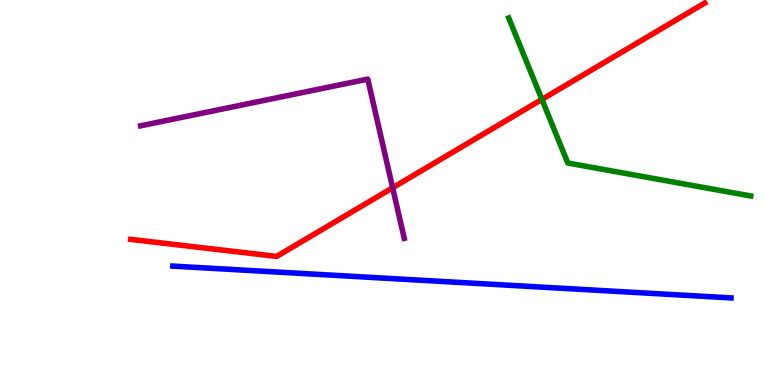[{'lines': ['blue', 'red'], 'intersections': []}, {'lines': ['green', 'red'], 'intersections': [{'x': 6.99, 'y': 7.42}]}, {'lines': ['purple', 'red'], 'intersections': [{'x': 5.07, 'y': 5.12}]}, {'lines': ['blue', 'green'], 'intersections': []}, {'lines': ['blue', 'purple'], 'intersections': []}, {'lines': ['green', 'purple'], 'intersections': []}]